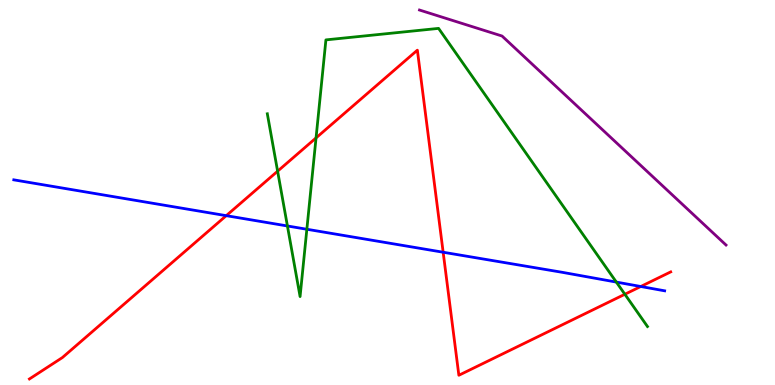[{'lines': ['blue', 'red'], 'intersections': [{'x': 2.92, 'y': 4.4}, {'x': 5.72, 'y': 3.45}, {'x': 8.27, 'y': 2.56}]}, {'lines': ['green', 'red'], 'intersections': [{'x': 3.58, 'y': 5.55}, {'x': 4.08, 'y': 6.42}, {'x': 8.06, 'y': 2.36}]}, {'lines': ['purple', 'red'], 'intersections': []}, {'lines': ['blue', 'green'], 'intersections': [{'x': 3.71, 'y': 4.13}, {'x': 3.96, 'y': 4.05}, {'x': 7.95, 'y': 2.67}]}, {'lines': ['blue', 'purple'], 'intersections': []}, {'lines': ['green', 'purple'], 'intersections': []}]